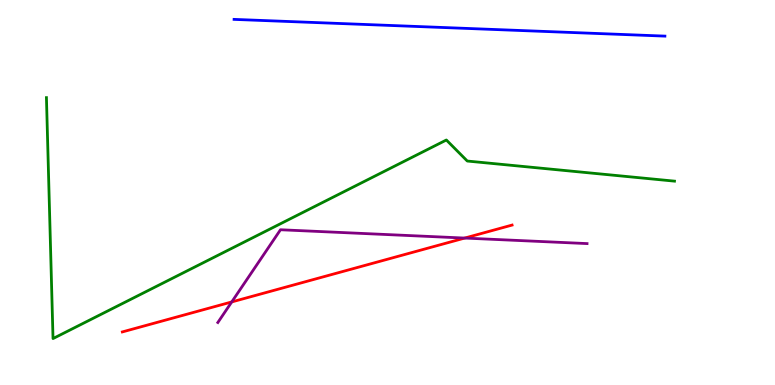[{'lines': ['blue', 'red'], 'intersections': []}, {'lines': ['green', 'red'], 'intersections': []}, {'lines': ['purple', 'red'], 'intersections': [{'x': 2.99, 'y': 2.16}, {'x': 6.0, 'y': 3.82}]}, {'lines': ['blue', 'green'], 'intersections': []}, {'lines': ['blue', 'purple'], 'intersections': []}, {'lines': ['green', 'purple'], 'intersections': []}]